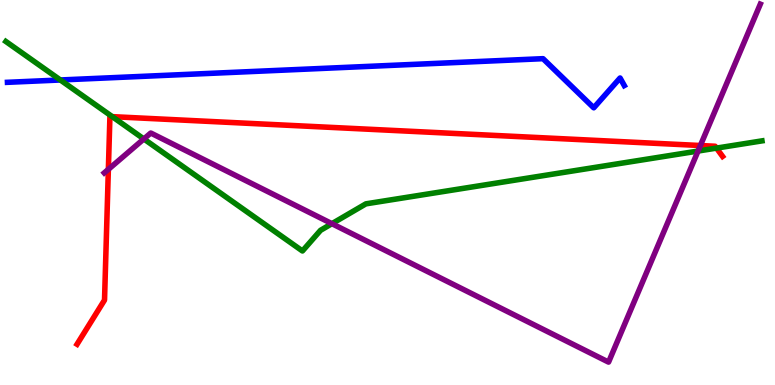[{'lines': ['blue', 'red'], 'intersections': []}, {'lines': ['green', 'red'], 'intersections': [{'x': 1.45, 'y': 6.97}, {'x': 9.25, 'y': 6.15}]}, {'lines': ['purple', 'red'], 'intersections': [{'x': 1.4, 'y': 5.6}, {'x': 9.04, 'y': 6.22}]}, {'lines': ['blue', 'green'], 'intersections': [{'x': 0.779, 'y': 7.92}]}, {'lines': ['blue', 'purple'], 'intersections': []}, {'lines': ['green', 'purple'], 'intersections': [{'x': 1.86, 'y': 6.39}, {'x': 4.28, 'y': 4.19}, {'x': 9.01, 'y': 6.08}]}]